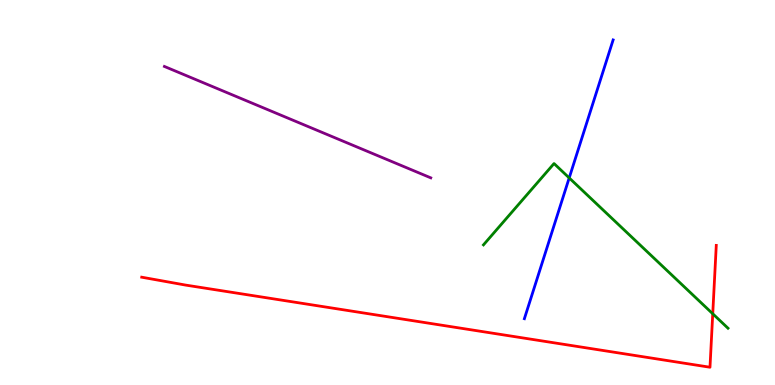[{'lines': ['blue', 'red'], 'intersections': []}, {'lines': ['green', 'red'], 'intersections': [{'x': 9.2, 'y': 1.85}]}, {'lines': ['purple', 'red'], 'intersections': []}, {'lines': ['blue', 'green'], 'intersections': [{'x': 7.34, 'y': 5.38}]}, {'lines': ['blue', 'purple'], 'intersections': []}, {'lines': ['green', 'purple'], 'intersections': []}]